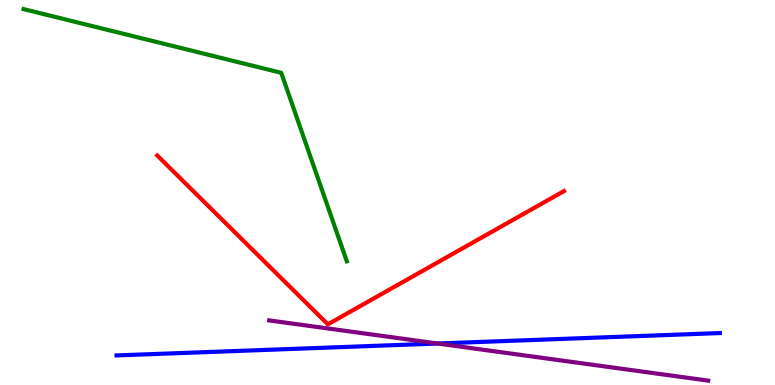[{'lines': ['blue', 'red'], 'intersections': []}, {'lines': ['green', 'red'], 'intersections': []}, {'lines': ['purple', 'red'], 'intersections': []}, {'lines': ['blue', 'green'], 'intersections': []}, {'lines': ['blue', 'purple'], 'intersections': [{'x': 5.65, 'y': 1.08}]}, {'lines': ['green', 'purple'], 'intersections': []}]